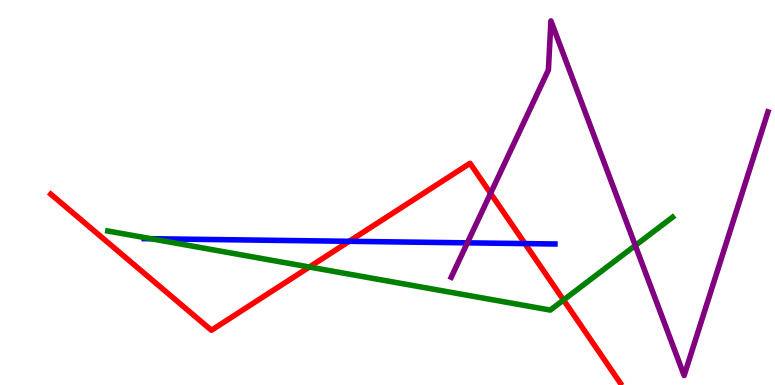[{'lines': ['blue', 'red'], 'intersections': [{'x': 4.51, 'y': 3.73}, {'x': 6.77, 'y': 3.67}]}, {'lines': ['green', 'red'], 'intersections': [{'x': 3.99, 'y': 3.06}, {'x': 7.27, 'y': 2.21}]}, {'lines': ['purple', 'red'], 'intersections': [{'x': 6.33, 'y': 4.98}]}, {'lines': ['blue', 'green'], 'intersections': [{'x': 1.95, 'y': 3.8}]}, {'lines': ['blue', 'purple'], 'intersections': [{'x': 6.03, 'y': 3.69}]}, {'lines': ['green', 'purple'], 'intersections': [{'x': 8.2, 'y': 3.62}]}]